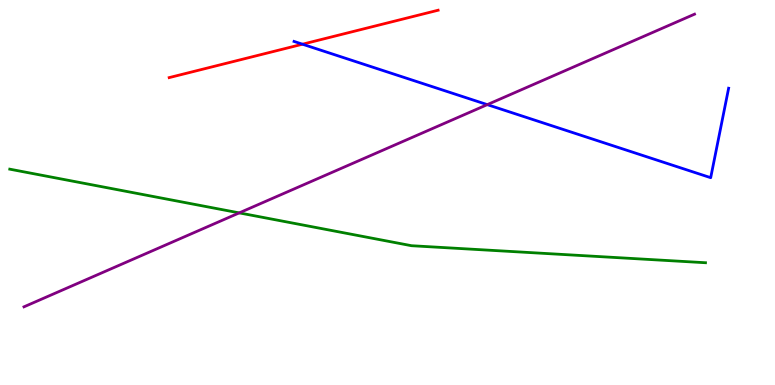[{'lines': ['blue', 'red'], 'intersections': [{'x': 3.9, 'y': 8.85}]}, {'lines': ['green', 'red'], 'intersections': []}, {'lines': ['purple', 'red'], 'intersections': []}, {'lines': ['blue', 'green'], 'intersections': []}, {'lines': ['blue', 'purple'], 'intersections': [{'x': 6.29, 'y': 7.28}]}, {'lines': ['green', 'purple'], 'intersections': [{'x': 3.09, 'y': 4.47}]}]